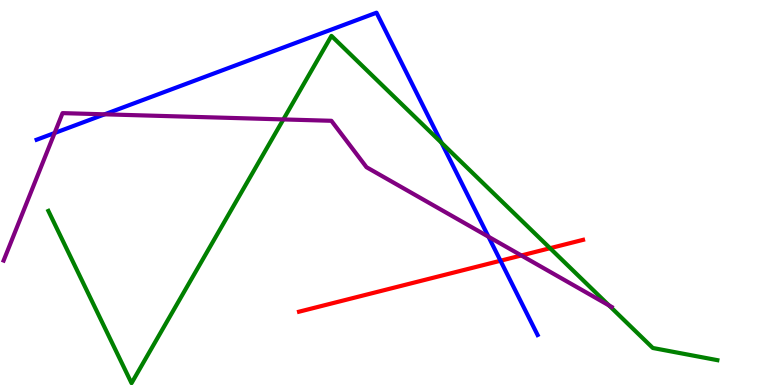[{'lines': ['blue', 'red'], 'intersections': [{'x': 6.46, 'y': 3.23}]}, {'lines': ['green', 'red'], 'intersections': [{'x': 7.1, 'y': 3.55}]}, {'lines': ['purple', 'red'], 'intersections': [{'x': 6.73, 'y': 3.36}]}, {'lines': ['blue', 'green'], 'intersections': [{'x': 5.7, 'y': 6.29}]}, {'lines': ['blue', 'purple'], 'intersections': [{'x': 0.704, 'y': 6.55}, {'x': 1.35, 'y': 7.03}, {'x': 6.3, 'y': 3.85}]}, {'lines': ['green', 'purple'], 'intersections': [{'x': 3.66, 'y': 6.9}, {'x': 7.86, 'y': 2.07}]}]